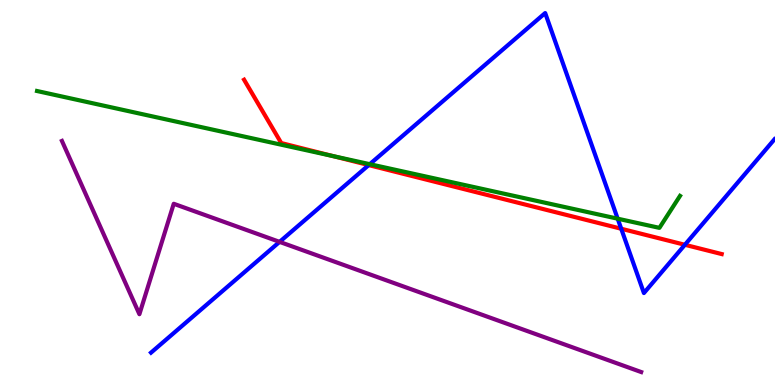[{'lines': ['blue', 'red'], 'intersections': [{'x': 4.76, 'y': 5.71}, {'x': 8.02, 'y': 4.06}, {'x': 8.84, 'y': 3.64}]}, {'lines': ['green', 'red'], 'intersections': [{'x': 4.3, 'y': 5.95}]}, {'lines': ['purple', 'red'], 'intersections': []}, {'lines': ['blue', 'green'], 'intersections': [{'x': 4.77, 'y': 5.74}, {'x': 7.97, 'y': 4.32}]}, {'lines': ['blue', 'purple'], 'intersections': [{'x': 3.61, 'y': 3.72}]}, {'lines': ['green', 'purple'], 'intersections': []}]